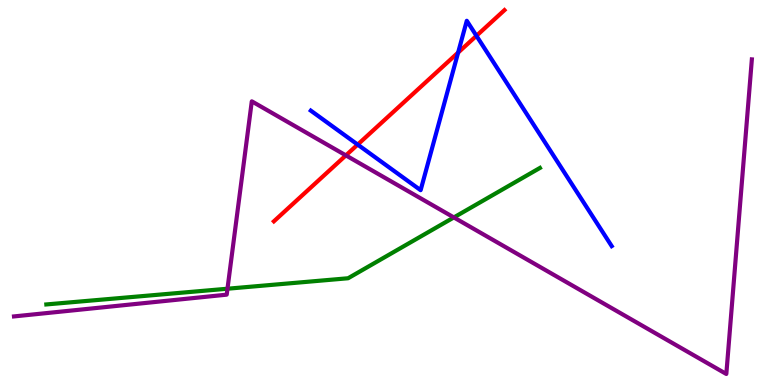[{'lines': ['blue', 'red'], 'intersections': [{'x': 4.62, 'y': 6.24}, {'x': 5.91, 'y': 8.63}, {'x': 6.15, 'y': 9.07}]}, {'lines': ['green', 'red'], 'intersections': []}, {'lines': ['purple', 'red'], 'intersections': [{'x': 4.46, 'y': 5.96}]}, {'lines': ['blue', 'green'], 'intersections': []}, {'lines': ['blue', 'purple'], 'intersections': []}, {'lines': ['green', 'purple'], 'intersections': [{'x': 2.94, 'y': 2.5}, {'x': 5.86, 'y': 4.35}]}]